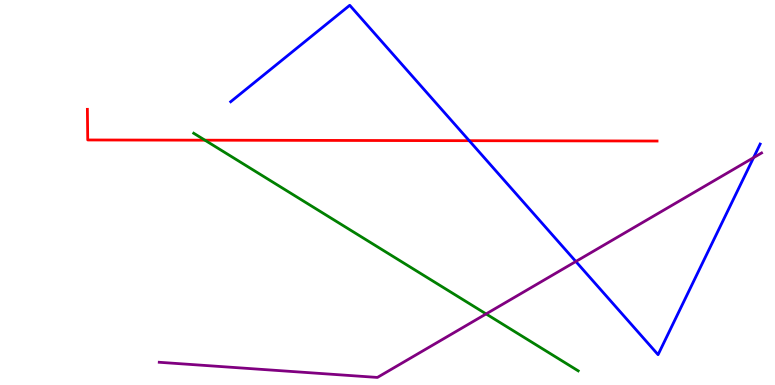[{'lines': ['blue', 'red'], 'intersections': [{'x': 6.05, 'y': 6.35}]}, {'lines': ['green', 'red'], 'intersections': [{'x': 2.64, 'y': 6.36}]}, {'lines': ['purple', 'red'], 'intersections': []}, {'lines': ['blue', 'green'], 'intersections': []}, {'lines': ['blue', 'purple'], 'intersections': [{'x': 7.43, 'y': 3.21}, {'x': 9.72, 'y': 5.91}]}, {'lines': ['green', 'purple'], 'intersections': [{'x': 6.27, 'y': 1.85}]}]